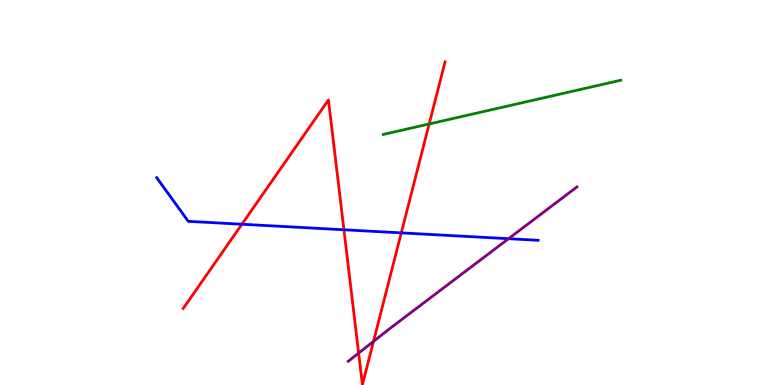[{'lines': ['blue', 'red'], 'intersections': [{'x': 3.12, 'y': 4.18}, {'x': 4.44, 'y': 4.03}, {'x': 5.18, 'y': 3.95}]}, {'lines': ['green', 'red'], 'intersections': [{'x': 5.54, 'y': 6.78}]}, {'lines': ['purple', 'red'], 'intersections': [{'x': 4.63, 'y': 0.829}, {'x': 4.82, 'y': 1.13}]}, {'lines': ['blue', 'green'], 'intersections': []}, {'lines': ['blue', 'purple'], 'intersections': [{'x': 6.56, 'y': 3.8}]}, {'lines': ['green', 'purple'], 'intersections': []}]